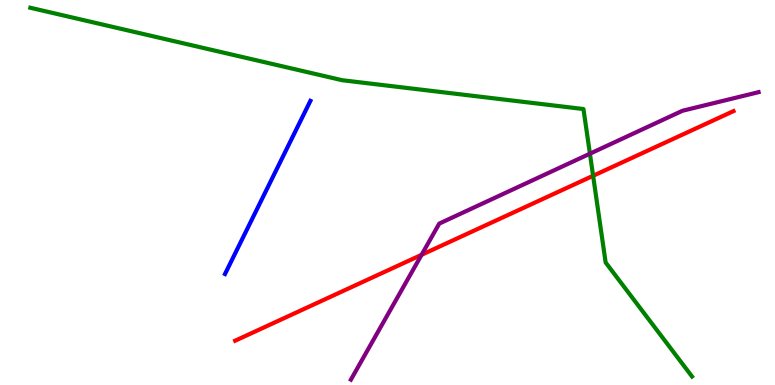[{'lines': ['blue', 'red'], 'intersections': []}, {'lines': ['green', 'red'], 'intersections': [{'x': 7.65, 'y': 5.43}]}, {'lines': ['purple', 'red'], 'intersections': [{'x': 5.44, 'y': 3.38}]}, {'lines': ['blue', 'green'], 'intersections': []}, {'lines': ['blue', 'purple'], 'intersections': []}, {'lines': ['green', 'purple'], 'intersections': [{'x': 7.61, 'y': 6.01}]}]